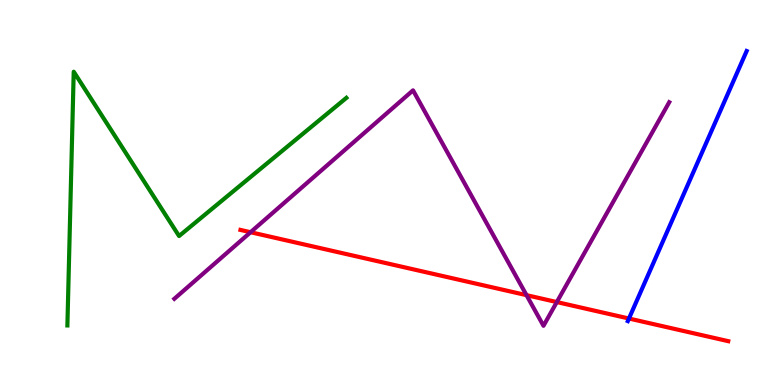[{'lines': ['blue', 'red'], 'intersections': [{'x': 8.12, 'y': 1.73}]}, {'lines': ['green', 'red'], 'intersections': []}, {'lines': ['purple', 'red'], 'intersections': [{'x': 3.23, 'y': 3.97}, {'x': 6.79, 'y': 2.33}, {'x': 7.18, 'y': 2.15}]}, {'lines': ['blue', 'green'], 'intersections': []}, {'lines': ['blue', 'purple'], 'intersections': []}, {'lines': ['green', 'purple'], 'intersections': []}]